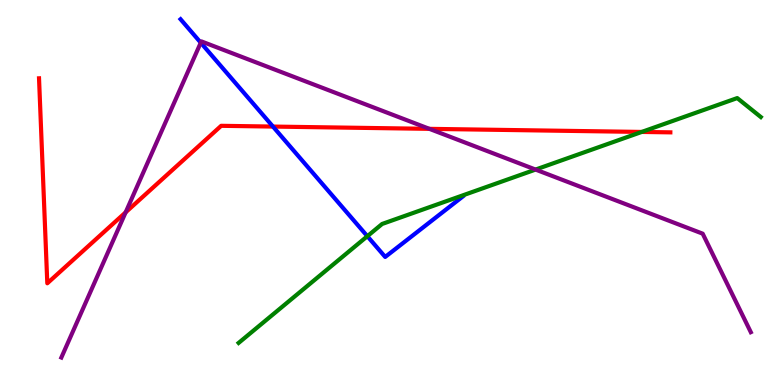[{'lines': ['blue', 'red'], 'intersections': [{'x': 3.52, 'y': 6.71}]}, {'lines': ['green', 'red'], 'intersections': [{'x': 8.28, 'y': 6.57}]}, {'lines': ['purple', 'red'], 'intersections': [{'x': 1.62, 'y': 4.48}, {'x': 5.54, 'y': 6.65}]}, {'lines': ['blue', 'green'], 'intersections': [{'x': 4.74, 'y': 3.86}]}, {'lines': ['blue', 'purple'], 'intersections': [{'x': 2.59, 'y': 8.89}]}, {'lines': ['green', 'purple'], 'intersections': [{'x': 6.91, 'y': 5.6}]}]